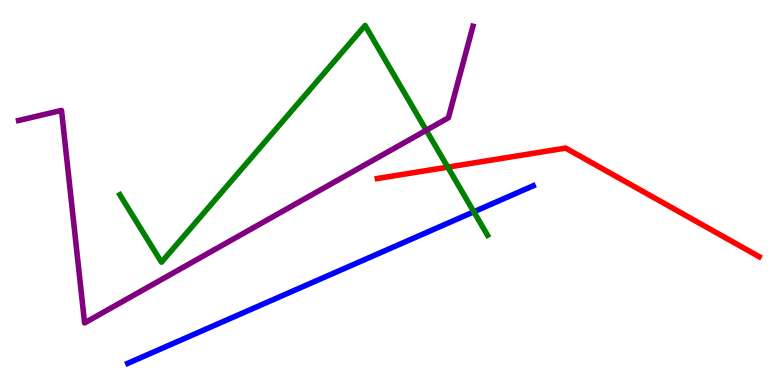[{'lines': ['blue', 'red'], 'intersections': []}, {'lines': ['green', 'red'], 'intersections': [{'x': 5.78, 'y': 5.66}]}, {'lines': ['purple', 'red'], 'intersections': []}, {'lines': ['blue', 'green'], 'intersections': [{'x': 6.11, 'y': 4.5}]}, {'lines': ['blue', 'purple'], 'intersections': []}, {'lines': ['green', 'purple'], 'intersections': [{'x': 5.5, 'y': 6.62}]}]